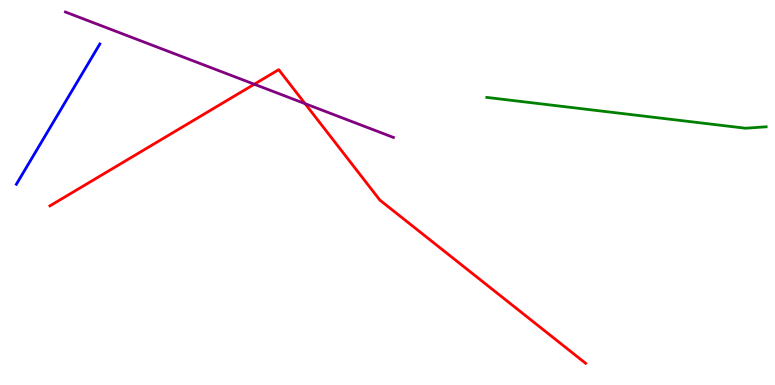[{'lines': ['blue', 'red'], 'intersections': []}, {'lines': ['green', 'red'], 'intersections': []}, {'lines': ['purple', 'red'], 'intersections': [{'x': 3.28, 'y': 7.81}, {'x': 3.94, 'y': 7.31}]}, {'lines': ['blue', 'green'], 'intersections': []}, {'lines': ['blue', 'purple'], 'intersections': []}, {'lines': ['green', 'purple'], 'intersections': []}]